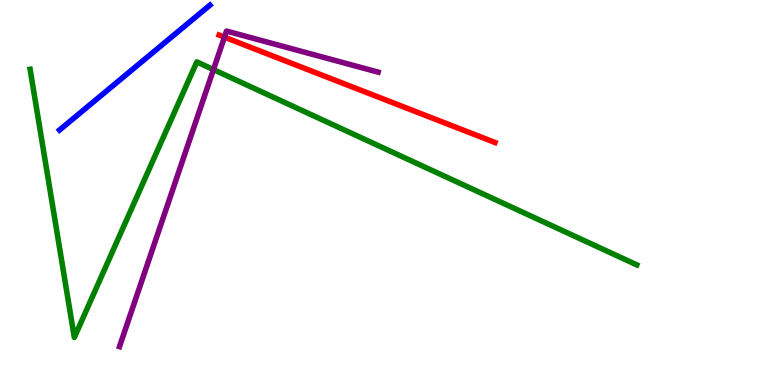[{'lines': ['blue', 'red'], 'intersections': []}, {'lines': ['green', 'red'], 'intersections': []}, {'lines': ['purple', 'red'], 'intersections': [{'x': 2.9, 'y': 9.03}]}, {'lines': ['blue', 'green'], 'intersections': []}, {'lines': ['blue', 'purple'], 'intersections': []}, {'lines': ['green', 'purple'], 'intersections': [{'x': 2.75, 'y': 8.19}]}]